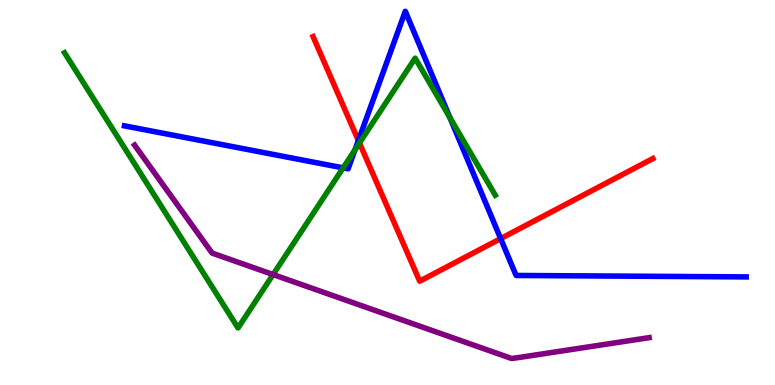[{'lines': ['blue', 'red'], 'intersections': [{'x': 4.62, 'y': 6.35}, {'x': 6.46, 'y': 3.8}]}, {'lines': ['green', 'red'], 'intersections': [{'x': 4.64, 'y': 6.29}]}, {'lines': ['purple', 'red'], 'intersections': []}, {'lines': ['blue', 'green'], 'intersections': [{'x': 4.43, 'y': 5.64}, {'x': 4.58, 'y': 6.11}, {'x': 5.8, 'y': 6.95}]}, {'lines': ['blue', 'purple'], 'intersections': []}, {'lines': ['green', 'purple'], 'intersections': [{'x': 3.52, 'y': 2.87}]}]